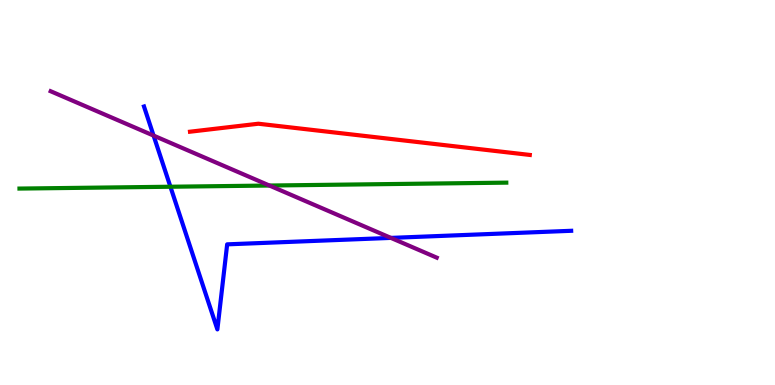[{'lines': ['blue', 'red'], 'intersections': []}, {'lines': ['green', 'red'], 'intersections': []}, {'lines': ['purple', 'red'], 'intersections': []}, {'lines': ['blue', 'green'], 'intersections': [{'x': 2.2, 'y': 5.15}]}, {'lines': ['blue', 'purple'], 'intersections': [{'x': 1.98, 'y': 6.48}, {'x': 5.04, 'y': 3.82}]}, {'lines': ['green', 'purple'], 'intersections': [{'x': 3.48, 'y': 5.18}]}]